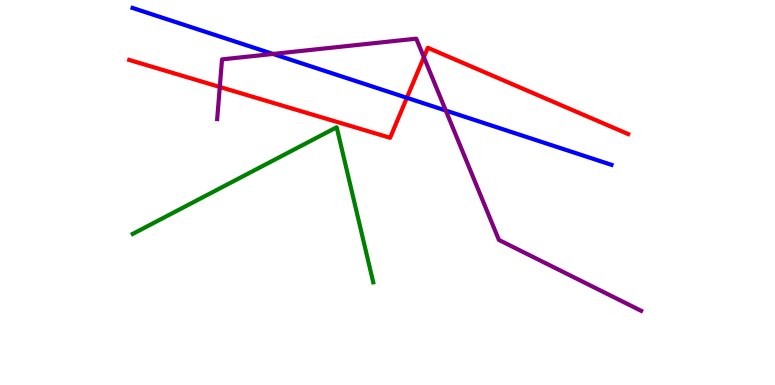[{'lines': ['blue', 'red'], 'intersections': [{'x': 5.25, 'y': 7.46}]}, {'lines': ['green', 'red'], 'intersections': []}, {'lines': ['purple', 'red'], 'intersections': [{'x': 2.84, 'y': 7.74}, {'x': 5.47, 'y': 8.51}]}, {'lines': ['blue', 'green'], 'intersections': []}, {'lines': ['blue', 'purple'], 'intersections': [{'x': 3.52, 'y': 8.6}, {'x': 5.75, 'y': 7.13}]}, {'lines': ['green', 'purple'], 'intersections': []}]